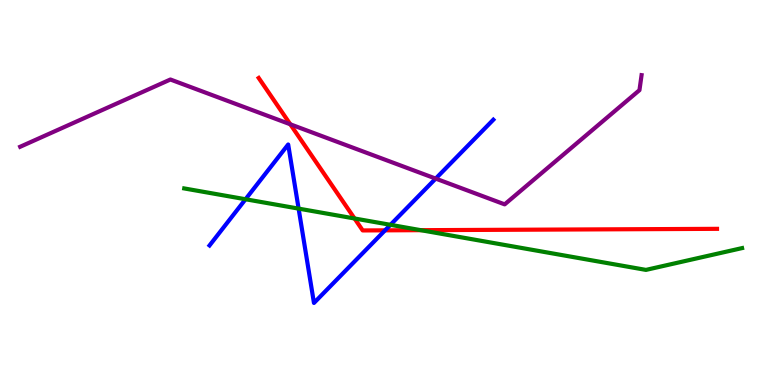[{'lines': ['blue', 'red'], 'intersections': [{'x': 4.97, 'y': 4.02}]}, {'lines': ['green', 'red'], 'intersections': [{'x': 4.57, 'y': 4.33}, {'x': 5.43, 'y': 4.02}]}, {'lines': ['purple', 'red'], 'intersections': [{'x': 3.75, 'y': 6.77}]}, {'lines': ['blue', 'green'], 'intersections': [{'x': 3.17, 'y': 4.82}, {'x': 3.85, 'y': 4.58}, {'x': 5.04, 'y': 4.16}]}, {'lines': ['blue', 'purple'], 'intersections': [{'x': 5.62, 'y': 5.36}]}, {'lines': ['green', 'purple'], 'intersections': []}]